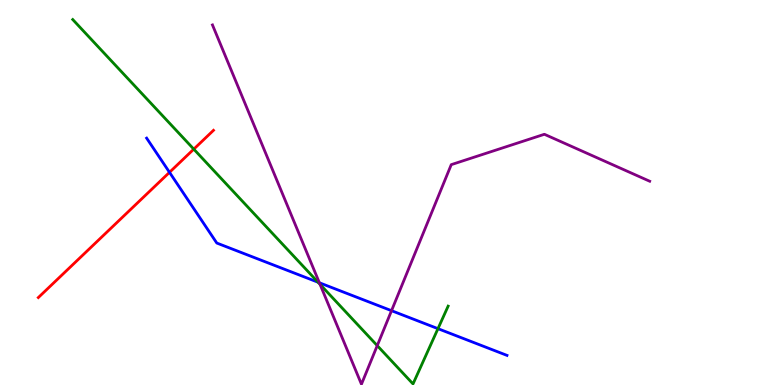[{'lines': ['blue', 'red'], 'intersections': [{'x': 2.19, 'y': 5.52}]}, {'lines': ['green', 'red'], 'intersections': [{'x': 2.5, 'y': 6.13}]}, {'lines': ['purple', 'red'], 'intersections': []}, {'lines': ['blue', 'green'], 'intersections': [{'x': 4.1, 'y': 2.67}, {'x': 5.65, 'y': 1.46}]}, {'lines': ['blue', 'purple'], 'intersections': [{'x': 4.12, 'y': 2.66}, {'x': 5.05, 'y': 1.93}]}, {'lines': ['green', 'purple'], 'intersections': [{'x': 4.13, 'y': 2.61}, {'x': 4.87, 'y': 1.02}]}]